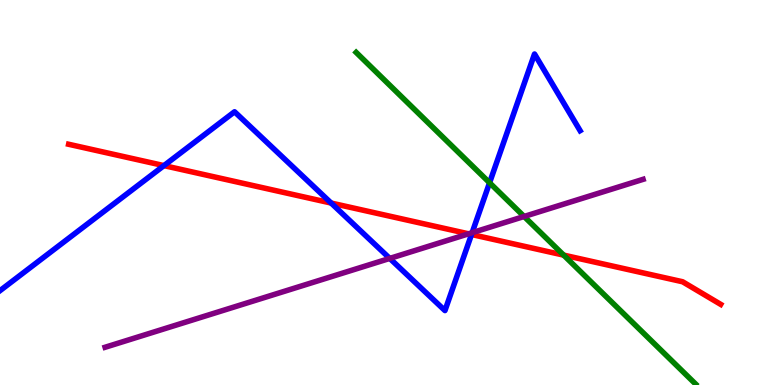[{'lines': ['blue', 'red'], 'intersections': [{'x': 2.12, 'y': 5.7}, {'x': 4.27, 'y': 4.73}, {'x': 6.08, 'y': 3.91}]}, {'lines': ['green', 'red'], 'intersections': [{'x': 7.27, 'y': 3.37}]}, {'lines': ['purple', 'red'], 'intersections': [{'x': 6.05, 'y': 3.93}]}, {'lines': ['blue', 'green'], 'intersections': [{'x': 6.32, 'y': 5.25}]}, {'lines': ['blue', 'purple'], 'intersections': [{'x': 5.03, 'y': 3.29}, {'x': 6.09, 'y': 3.96}]}, {'lines': ['green', 'purple'], 'intersections': [{'x': 6.76, 'y': 4.38}]}]